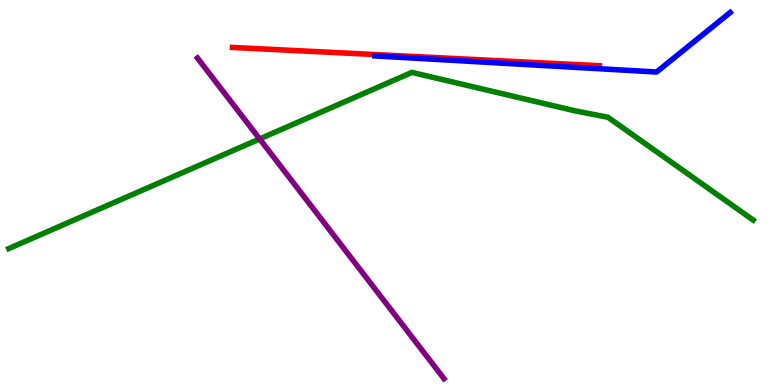[{'lines': ['blue', 'red'], 'intersections': []}, {'lines': ['green', 'red'], 'intersections': []}, {'lines': ['purple', 'red'], 'intersections': []}, {'lines': ['blue', 'green'], 'intersections': []}, {'lines': ['blue', 'purple'], 'intersections': []}, {'lines': ['green', 'purple'], 'intersections': [{'x': 3.35, 'y': 6.39}]}]